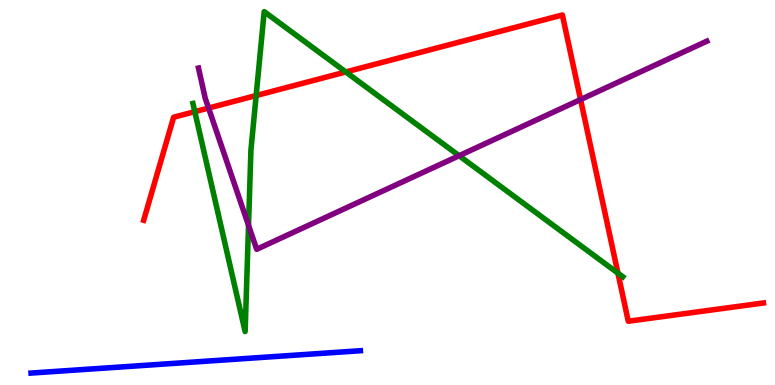[{'lines': ['blue', 'red'], 'intersections': []}, {'lines': ['green', 'red'], 'intersections': [{'x': 2.51, 'y': 7.1}, {'x': 3.31, 'y': 7.52}, {'x': 4.46, 'y': 8.13}, {'x': 7.97, 'y': 2.9}]}, {'lines': ['purple', 'red'], 'intersections': [{'x': 2.69, 'y': 7.19}, {'x': 7.49, 'y': 7.41}]}, {'lines': ['blue', 'green'], 'intersections': []}, {'lines': ['blue', 'purple'], 'intersections': []}, {'lines': ['green', 'purple'], 'intersections': [{'x': 3.21, 'y': 4.15}, {'x': 5.92, 'y': 5.96}]}]